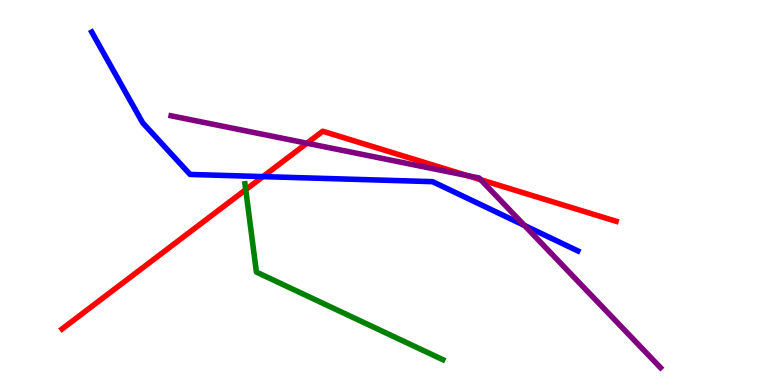[{'lines': ['blue', 'red'], 'intersections': [{'x': 3.39, 'y': 5.41}]}, {'lines': ['green', 'red'], 'intersections': [{'x': 3.17, 'y': 5.07}]}, {'lines': ['purple', 'red'], 'intersections': [{'x': 3.96, 'y': 6.28}, {'x': 6.03, 'y': 5.44}, {'x': 6.2, 'y': 5.33}]}, {'lines': ['blue', 'green'], 'intersections': []}, {'lines': ['blue', 'purple'], 'intersections': [{'x': 6.77, 'y': 4.14}]}, {'lines': ['green', 'purple'], 'intersections': []}]